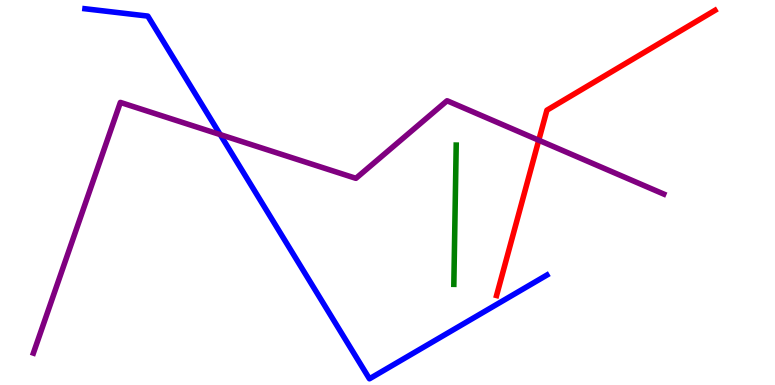[{'lines': ['blue', 'red'], 'intersections': []}, {'lines': ['green', 'red'], 'intersections': []}, {'lines': ['purple', 'red'], 'intersections': [{'x': 6.95, 'y': 6.36}]}, {'lines': ['blue', 'green'], 'intersections': []}, {'lines': ['blue', 'purple'], 'intersections': [{'x': 2.84, 'y': 6.5}]}, {'lines': ['green', 'purple'], 'intersections': []}]